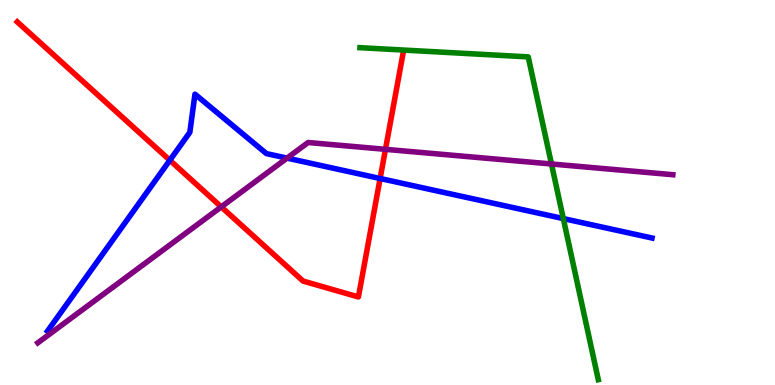[{'lines': ['blue', 'red'], 'intersections': [{'x': 2.19, 'y': 5.84}, {'x': 4.9, 'y': 5.36}]}, {'lines': ['green', 'red'], 'intersections': []}, {'lines': ['purple', 'red'], 'intersections': [{'x': 2.85, 'y': 4.63}, {'x': 4.97, 'y': 6.12}]}, {'lines': ['blue', 'green'], 'intersections': [{'x': 7.27, 'y': 4.32}]}, {'lines': ['blue', 'purple'], 'intersections': [{'x': 3.7, 'y': 5.89}]}, {'lines': ['green', 'purple'], 'intersections': [{'x': 7.12, 'y': 5.74}]}]